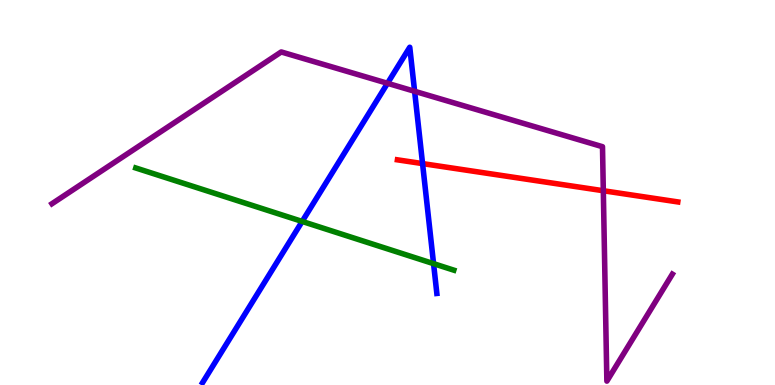[{'lines': ['blue', 'red'], 'intersections': [{'x': 5.45, 'y': 5.75}]}, {'lines': ['green', 'red'], 'intersections': []}, {'lines': ['purple', 'red'], 'intersections': [{'x': 7.78, 'y': 5.05}]}, {'lines': ['blue', 'green'], 'intersections': [{'x': 3.9, 'y': 4.25}, {'x': 5.59, 'y': 3.15}]}, {'lines': ['blue', 'purple'], 'intersections': [{'x': 5.0, 'y': 7.84}, {'x': 5.35, 'y': 7.63}]}, {'lines': ['green', 'purple'], 'intersections': []}]